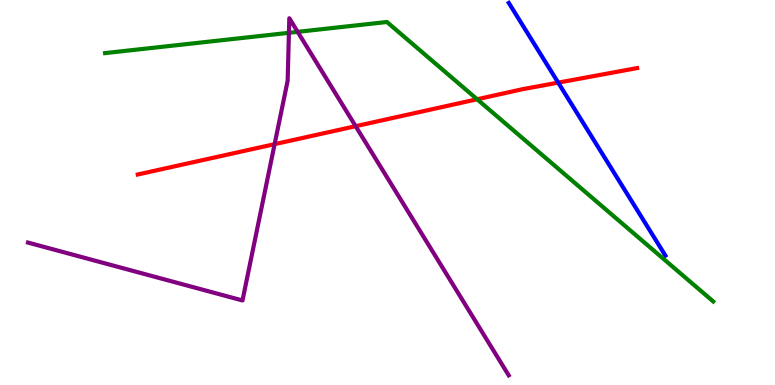[{'lines': ['blue', 'red'], 'intersections': [{'x': 7.2, 'y': 7.85}]}, {'lines': ['green', 'red'], 'intersections': [{'x': 6.16, 'y': 7.42}]}, {'lines': ['purple', 'red'], 'intersections': [{'x': 3.54, 'y': 6.26}, {'x': 4.59, 'y': 6.72}]}, {'lines': ['blue', 'green'], 'intersections': []}, {'lines': ['blue', 'purple'], 'intersections': []}, {'lines': ['green', 'purple'], 'intersections': [{'x': 3.73, 'y': 9.15}, {'x': 3.84, 'y': 9.17}]}]